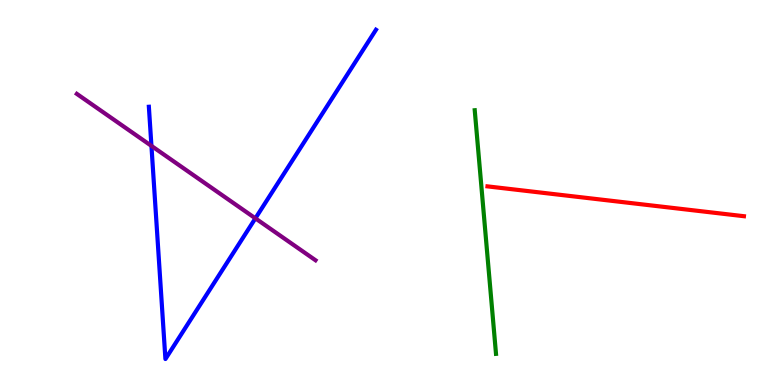[{'lines': ['blue', 'red'], 'intersections': []}, {'lines': ['green', 'red'], 'intersections': []}, {'lines': ['purple', 'red'], 'intersections': []}, {'lines': ['blue', 'green'], 'intersections': []}, {'lines': ['blue', 'purple'], 'intersections': [{'x': 1.95, 'y': 6.21}, {'x': 3.3, 'y': 4.33}]}, {'lines': ['green', 'purple'], 'intersections': []}]